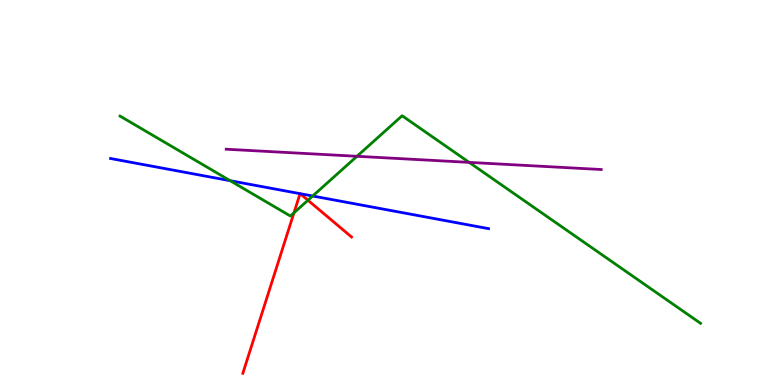[{'lines': ['blue', 'red'], 'intersections': [{'x': 3.87, 'y': 4.97}, {'x': 3.87, 'y': 4.97}]}, {'lines': ['green', 'red'], 'intersections': [{'x': 3.79, 'y': 4.47}, {'x': 3.97, 'y': 4.8}]}, {'lines': ['purple', 'red'], 'intersections': []}, {'lines': ['blue', 'green'], 'intersections': [{'x': 2.97, 'y': 5.31}, {'x': 4.03, 'y': 4.91}]}, {'lines': ['blue', 'purple'], 'intersections': []}, {'lines': ['green', 'purple'], 'intersections': [{'x': 4.61, 'y': 5.94}, {'x': 6.05, 'y': 5.78}]}]